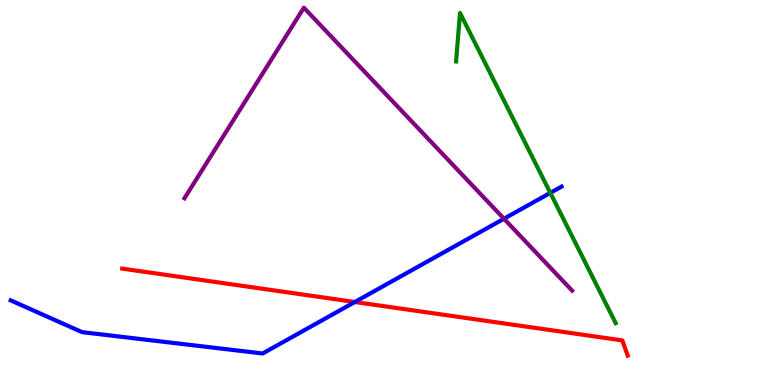[{'lines': ['blue', 'red'], 'intersections': [{'x': 4.58, 'y': 2.16}]}, {'lines': ['green', 'red'], 'intersections': []}, {'lines': ['purple', 'red'], 'intersections': []}, {'lines': ['blue', 'green'], 'intersections': [{'x': 7.1, 'y': 4.99}]}, {'lines': ['blue', 'purple'], 'intersections': [{'x': 6.5, 'y': 4.32}]}, {'lines': ['green', 'purple'], 'intersections': []}]